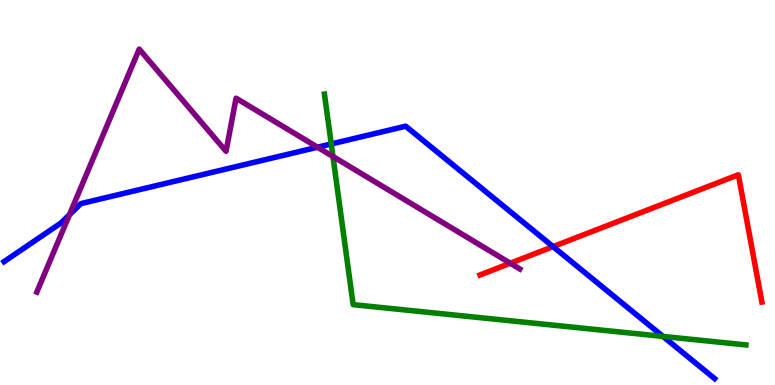[{'lines': ['blue', 'red'], 'intersections': [{'x': 7.14, 'y': 3.59}]}, {'lines': ['green', 'red'], 'intersections': []}, {'lines': ['purple', 'red'], 'intersections': [{'x': 6.58, 'y': 3.16}]}, {'lines': ['blue', 'green'], 'intersections': [{'x': 4.27, 'y': 6.26}, {'x': 8.55, 'y': 1.26}]}, {'lines': ['blue', 'purple'], 'intersections': [{'x': 0.896, 'y': 4.42}, {'x': 4.1, 'y': 6.18}]}, {'lines': ['green', 'purple'], 'intersections': [{'x': 4.3, 'y': 5.93}]}]